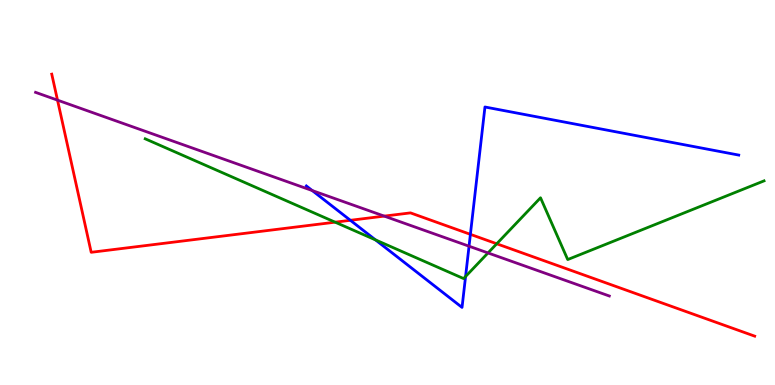[{'lines': ['blue', 'red'], 'intersections': [{'x': 4.52, 'y': 4.28}, {'x': 6.07, 'y': 3.91}]}, {'lines': ['green', 'red'], 'intersections': [{'x': 4.32, 'y': 4.23}, {'x': 6.41, 'y': 3.67}]}, {'lines': ['purple', 'red'], 'intersections': [{'x': 0.742, 'y': 7.4}, {'x': 4.96, 'y': 4.39}]}, {'lines': ['blue', 'green'], 'intersections': [{'x': 4.85, 'y': 3.77}, {'x': 6.01, 'y': 2.82}]}, {'lines': ['blue', 'purple'], 'intersections': [{'x': 4.03, 'y': 5.05}, {'x': 6.05, 'y': 3.61}]}, {'lines': ['green', 'purple'], 'intersections': [{'x': 6.3, 'y': 3.43}]}]